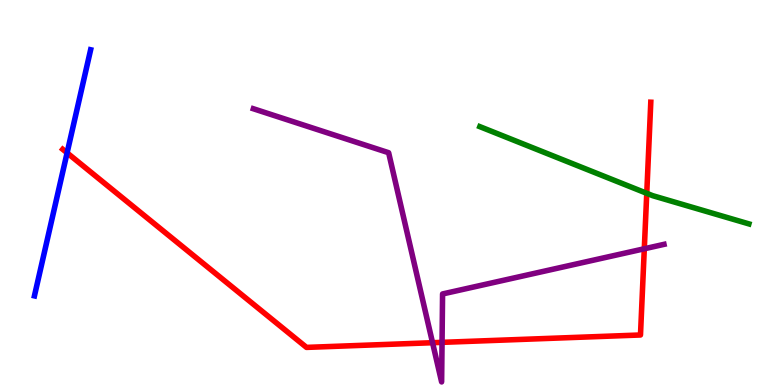[{'lines': ['blue', 'red'], 'intersections': [{'x': 0.866, 'y': 6.03}]}, {'lines': ['green', 'red'], 'intersections': [{'x': 8.35, 'y': 4.98}]}, {'lines': ['purple', 'red'], 'intersections': [{'x': 5.58, 'y': 1.1}, {'x': 5.7, 'y': 1.11}, {'x': 8.31, 'y': 3.54}]}, {'lines': ['blue', 'green'], 'intersections': []}, {'lines': ['blue', 'purple'], 'intersections': []}, {'lines': ['green', 'purple'], 'intersections': []}]